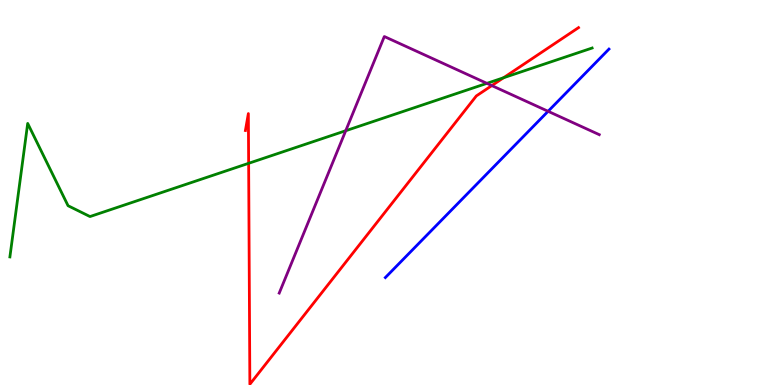[{'lines': ['blue', 'red'], 'intersections': []}, {'lines': ['green', 'red'], 'intersections': [{'x': 3.21, 'y': 5.76}, {'x': 6.5, 'y': 7.98}]}, {'lines': ['purple', 'red'], 'intersections': [{'x': 6.35, 'y': 7.78}]}, {'lines': ['blue', 'green'], 'intersections': []}, {'lines': ['blue', 'purple'], 'intersections': [{'x': 7.07, 'y': 7.11}]}, {'lines': ['green', 'purple'], 'intersections': [{'x': 4.46, 'y': 6.6}, {'x': 6.28, 'y': 7.84}]}]